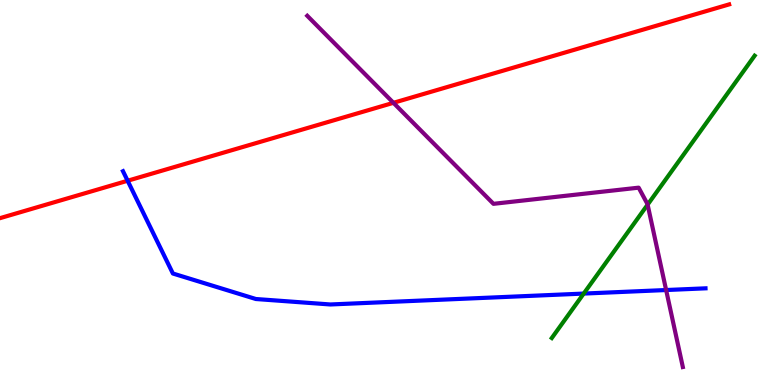[{'lines': ['blue', 'red'], 'intersections': [{'x': 1.65, 'y': 5.31}]}, {'lines': ['green', 'red'], 'intersections': []}, {'lines': ['purple', 'red'], 'intersections': [{'x': 5.08, 'y': 7.33}]}, {'lines': ['blue', 'green'], 'intersections': [{'x': 7.53, 'y': 2.37}]}, {'lines': ['blue', 'purple'], 'intersections': [{'x': 8.6, 'y': 2.47}]}, {'lines': ['green', 'purple'], 'intersections': [{'x': 8.36, 'y': 4.68}]}]